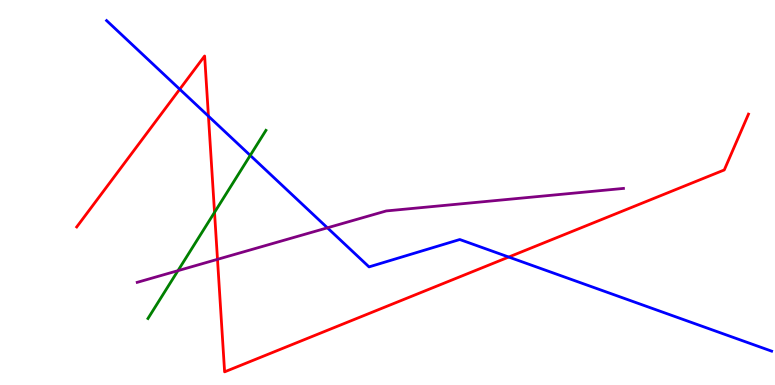[{'lines': ['blue', 'red'], 'intersections': [{'x': 2.32, 'y': 7.68}, {'x': 2.69, 'y': 6.98}, {'x': 6.56, 'y': 3.32}]}, {'lines': ['green', 'red'], 'intersections': [{'x': 2.77, 'y': 4.48}]}, {'lines': ['purple', 'red'], 'intersections': [{'x': 2.81, 'y': 3.26}]}, {'lines': ['blue', 'green'], 'intersections': [{'x': 3.23, 'y': 5.96}]}, {'lines': ['blue', 'purple'], 'intersections': [{'x': 4.22, 'y': 4.08}]}, {'lines': ['green', 'purple'], 'intersections': [{'x': 2.3, 'y': 2.97}]}]